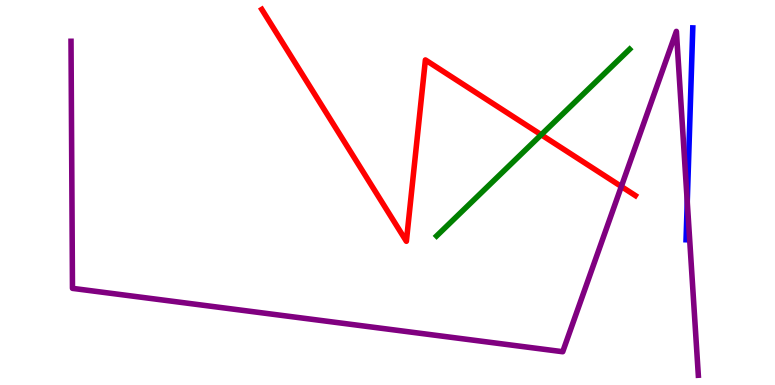[{'lines': ['blue', 'red'], 'intersections': []}, {'lines': ['green', 'red'], 'intersections': [{'x': 6.98, 'y': 6.5}]}, {'lines': ['purple', 'red'], 'intersections': [{'x': 8.02, 'y': 5.16}]}, {'lines': ['blue', 'green'], 'intersections': []}, {'lines': ['blue', 'purple'], 'intersections': [{'x': 8.87, 'y': 4.76}]}, {'lines': ['green', 'purple'], 'intersections': []}]